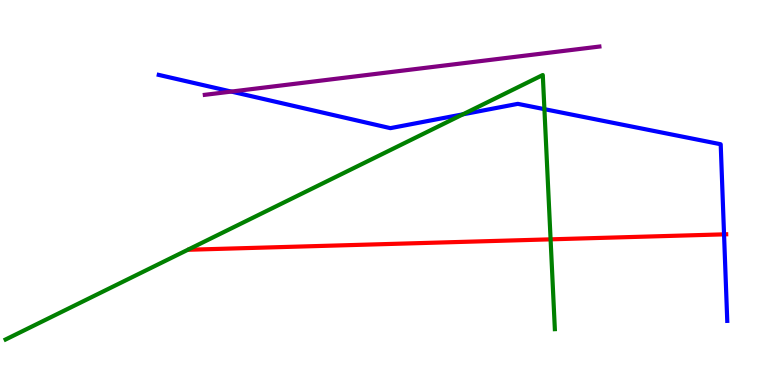[{'lines': ['blue', 'red'], 'intersections': [{'x': 9.34, 'y': 3.91}]}, {'lines': ['green', 'red'], 'intersections': [{'x': 7.1, 'y': 3.78}]}, {'lines': ['purple', 'red'], 'intersections': []}, {'lines': ['blue', 'green'], 'intersections': [{'x': 5.97, 'y': 7.03}, {'x': 7.02, 'y': 7.16}]}, {'lines': ['blue', 'purple'], 'intersections': [{'x': 2.98, 'y': 7.62}]}, {'lines': ['green', 'purple'], 'intersections': []}]